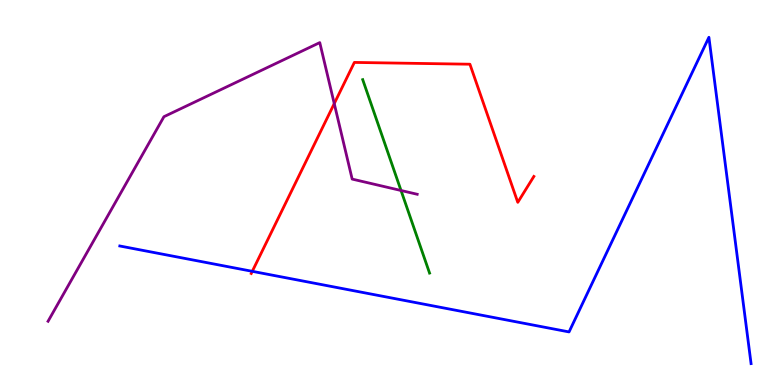[{'lines': ['blue', 'red'], 'intersections': [{'x': 3.26, 'y': 2.95}]}, {'lines': ['green', 'red'], 'intersections': []}, {'lines': ['purple', 'red'], 'intersections': [{'x': 4.31, 'y': 7.31}]}, {'lines': ['blue', 'green'], 'intersections': []}, {'lines': ['blue', 'purple'], 'intersections': []}, {'lines': ['green', 'purple'], 'intersections': [{'x': 5.17, 'y': 5.05}]}]